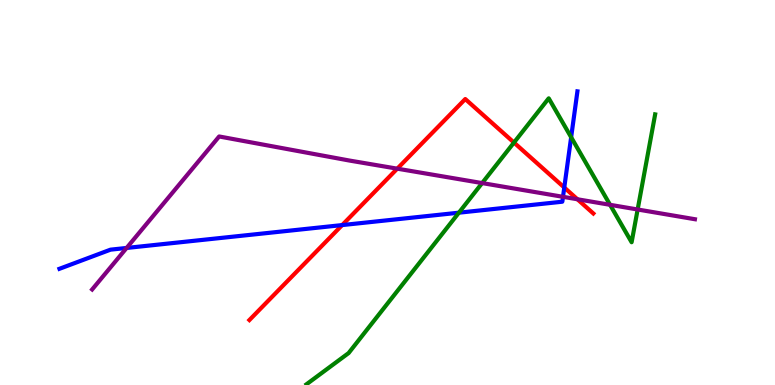[{'lines': ['blue', 'red'], 'intersections': [{'x': 4.41, 'y': 4.15}, {'x': 7.28, 'y': 5.13}]}, {'lines': ['green', 'red'], 'intersections': [{'x': 6.63, 'y': 6.3}]}, {'lines': ['purple', 'red'], 'intersections': [{'x': 5.13, 'y': 5.62}, {'x': 7.45, 'y': 4.82}]}, {'lines': ['blue', 'green'], 'intersections': [{'x': 5.92, 'y': 4.48}, {'x': 7.37, 'y': 6.44}]}, {'lines': ['blue', 'purple'], 'intersections': [{'x': 1.63, 'y': 3.56}, {'x': 7.26, 'y': 4.89}]}, {'lines': ['green', 'purple'], 'intersections': [{'x': 6.22, 'y': 5.24}, {'x': 7.87, 'y': 4.68}, {'x': 8.23, 'y': 4.56}]}]